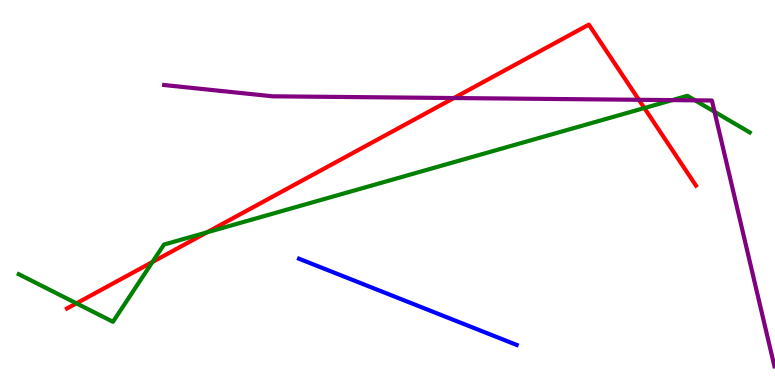[{'lines': ['blue', 'red'], 'intersections': []}, {'lines': ['green', 'red'], 'intersections': [{'x': 0.986, 'y': 2.12}, {'x': 1.97, 'y': 3.19}, {'x': 2.67, 'y': 3.96}, {'x': 8.31, 'y': 7.19}]}, {'lines': ['purple', 'red'], 'intersections': [{'x': 5.86, 'y': 7.45}, {'x': 8.24, 'y': 7.41}]}, {'lines': ['blue', 'green'], 'intersections': []}, {'lines': ['blue', 'purple'], 'intersections': []}, {'lines': ['green', 'purple'], 'intersections': [{'x': 8.67, 'y': 7.4}, {'x': 8.97, 'y': 7.39}, {'x': 9.22, 'y': 7.1}]}]